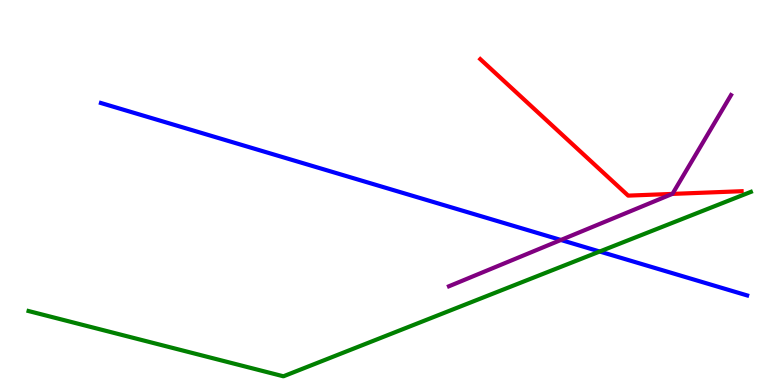[{'lines': ['blue', 'red'], 'intersections': []}, {'lines': ['green', 'red'], 'intersections': []}, {'lines': ['purple', 'red'], 'intersections': [{'x': 8.68, 'y': 4.96}]}, {'lines': ['blue', 'green'], 'intersections': [{'x': 7.74, 'y': 3.47}]}, {'lines': ['blue', 'purple'], 'intersections': [{'x': 7.24, 'y': 3.77}]}, {'lines': ['green', 'purple'], 'intersections': []}]